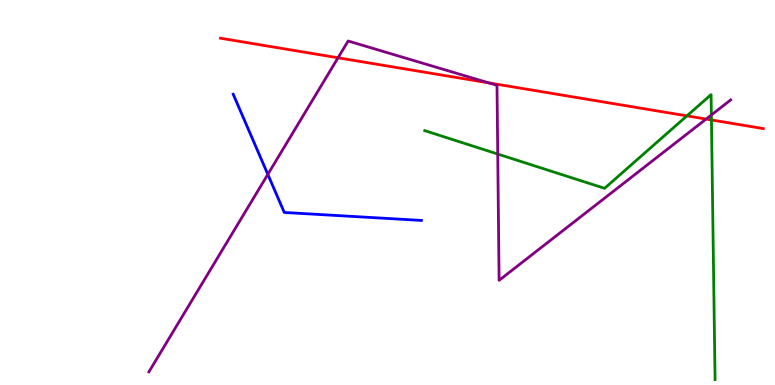[{'lines': ['blue', 'red'], 'intersections': []}, {'lines': ['green', 'red'], 'intersections': [{'x': 8.86, 'y': 6.99}, {'x': 9.18, 'y': 6.88}]}, {'lines': ['purple', 'red'], 'intersections': [{'x': 4.36, 'y': 8.5}, {'x': 6.31, 'y': 7.85}, {'x': 9.11, 'y': 6.91}]}, {'lines': ['blue', 'green'], 'intersections': []}, {'lines': ['blue', 'purple'], 'intersections': [{'x': 3.46, 'y': 5.47}]}, {'lines': ['green', 'purple'], 'intersections': [{'x': 6.42, 'y': 6.0}, {'x': 9.18, 'y': 7.01}]}]